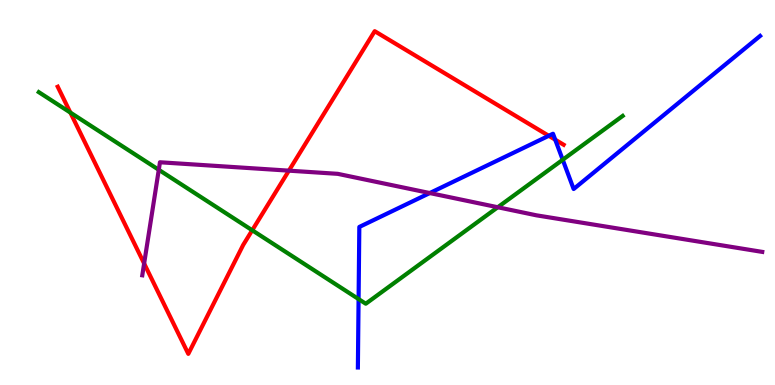[{'lines': ['blue', 'red'], 'intersections': [{'x': 7.08, 'y': 6.47}, {'x': 7.16, 'y': 6.37}]}, {'lines': ['green', 'red'], 'intersections': [{'x': 0.908, 'y': 7.08}, {'x': 3.25, 'y': 4.02}]}, {'lines': ['purple', 'red'], 'intersections': [{'x': 1.86, 'y': 3.16}, {'x': 3.73, 'y': 5.57}]}, {'lines': ['blue', 'green'], 'intersections': [{'x': 4.63, 'y': 2.23}, {'x': 7.26, 'y': 5.85}]}, {'lines': ['blue', 'purple'], 'intersections': [{'x': 5.55, 'y': 4.99}]}, {'lines': ['green', 'purple'], 'intersections': [{'x': 2.05, 'y': 5.59}, {'x': 6.42, 'y': 4.62}]}]